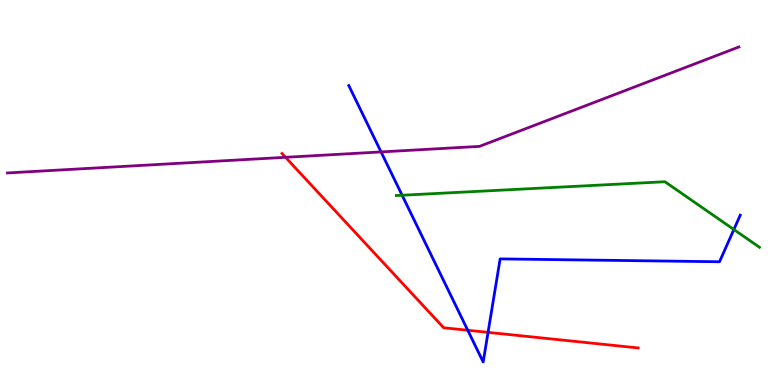[{'lines': ['blue', 'red'], 'intersections': [{'x': 6.04, 'y': 1.42}, {'x': 6.3, 'y': 1.37}]}, {'lines': ['green', 'red'], 'intersections': []}, {'lines': ['purple', 'red'], 'intersections': [{'x': 3.68, 'y': 5.91}]}, {'lines': ['blue', 'green'], 'intersections': [{'x': 5.19, 'y': 4.93}, {'x': 9.47, 'y': 4.04}]}, {'lines': ['blue', 'purple'], 'intersections': [{'x': 4.92, 'y': 6.05}]}, {'lines': ['green', 'purple'], 'intersections': []}]